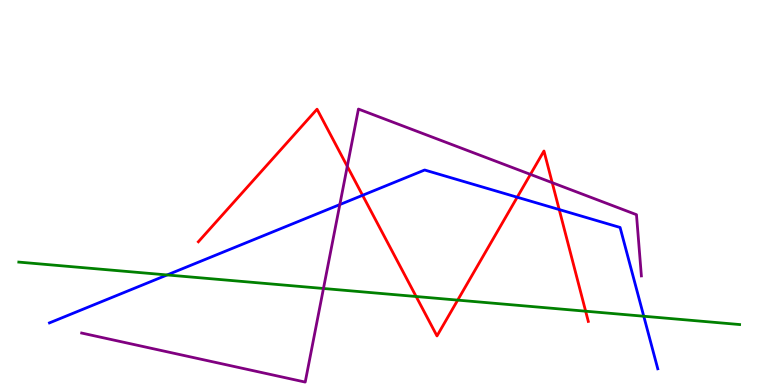[{'lines': ['blue', 'red'], 'intersections': [{'x': 4.68, 'y': 4.93}, {'x': 6.67, 'y': 4.88}, {'x': 7.22, 'y': 4.56}]}, {'lines': ['green', 'red'], 'intersections': [{'x': 5.37, 'y': 2.3}, {'x': 5.91, 'y': 2.2}, {'x': 7.56, 'y': 1.92}]}, {'lines': ['purple', 'red'], 'intersections': [{'x': 4.48, 'y': 5.68}, {'x': 6.84, 'y': 5.47}, {'x': 7.13, 'y': 5.26}]}, {'lines': ['blue', 'green'], 'intersections': [{'x': 2.16, 'y': 2.86}, {'x': 8.31, 'y': 1.79}]}, {'lines': ['blue', 'purple'], 'intersections': [{'x': 4.38, 'y': 4.69}]}, {'lines': ['green', 'purple'], 'intersections': [{'x': 4.17, 'y': 2.51}]}]